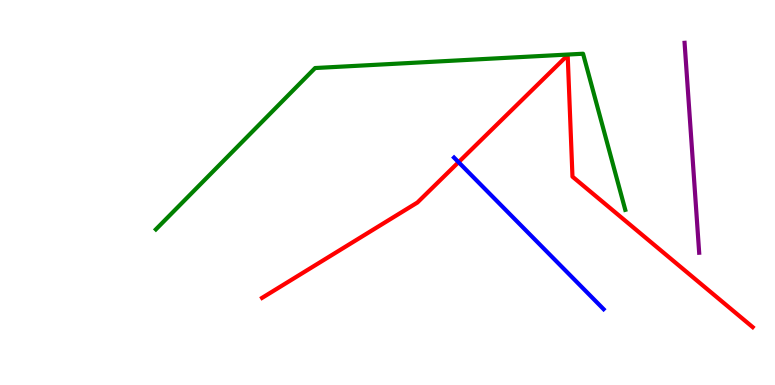[{'lines': ['blue', 'red'], 'intersections': [{'x': 5.92, 'y': 5.79}]}, {'lines': ['green', 'red'], 'intersections': []}, {'lines': ['purple', 'red'], 'intersections': []}, {'lines': ['blue', 'green'], 'intersections': []}, {'lines': ['blue', 'purple'], 'intersections': []}, {'lines': ['green', 'purple'], 'intersections': []}]